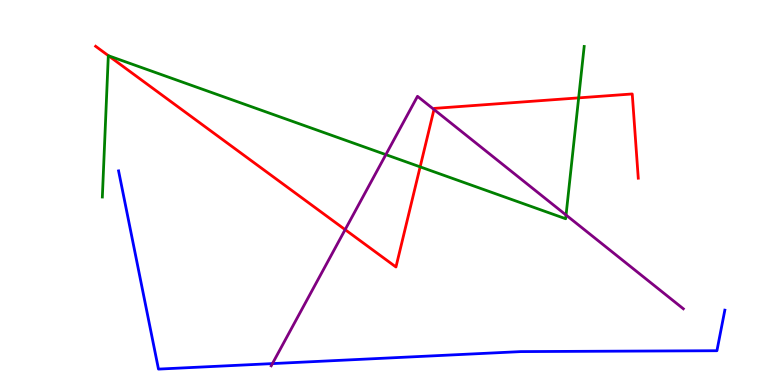[{'lines': ['blue', 'red'], 'intersections': []}, {'lines': ['green', 'red'], 'intersections': [{'x': 1.4, 'y': 8.55}, {'x': 5.42, 'y': 5.67}, {'x': 7.47, 'y': 7.46}]}, {'lines': ['purple', 'red'], 'intersections': [{'x': 4.45, 'y': 4.04}, {'x': 5.6, 'y': 7.16}]}, {'lines': ['blue', 'green'], 'intersections': []}, {'lines': ['blue', 'purple'], 'intersections': [{'x': 3.52, 'y': 0.556}]}, {'lines': ['green', 'purple'], 'intersections': [{'x': 4.98, 'y': 5.98}, {'x': 7.3, 'y': 4.41}]}]